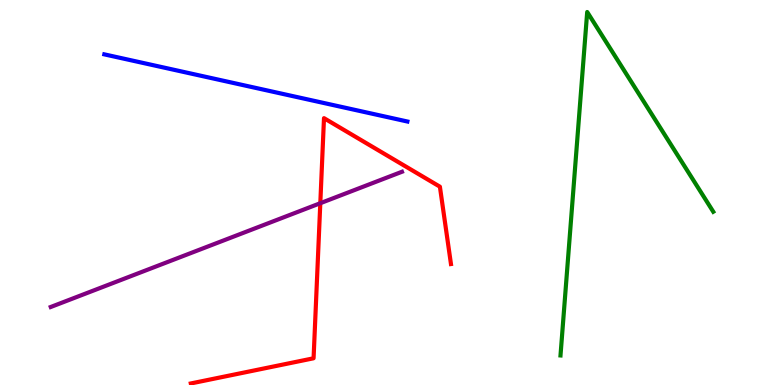[{'lines': ['blue', 'red'], 'intersections': []}, {'lines': ['green', 'red'], 'intersections': []}, {'lines': ['purple', 'red'], 'intersections': [{'x': 4.13, 'y': 4.72}]}, {'lines': ['blue', 'green'], 'intersections': []}, {'lines': ['blue', 'purple'], 'intersections': []}, {'lines': ['green', 'purple'], 'intersections': []}]